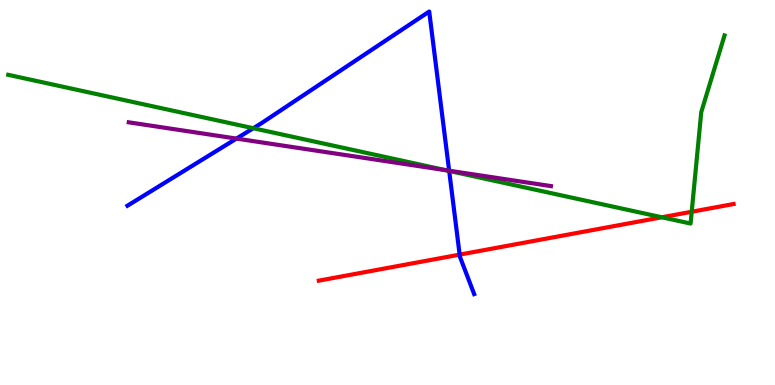[{'lines': ['blue', 'red'], 'intersections': [{'x': 5.93, 'y': 3.39}]}, {'lines': ['green', 'red'], 'intersections': [{'x': 8.54, 'y': 4.36}, {'x': 8.93, 'y': 4.5}]}, {'lines': ['purple', 'red'], 'intersections': []}, {'lines': ['blue', 'green'], 'intersections': [{'x': 3.27, 'y': 6.67}, {'x': 5.8, 'y': 5.56}]}, {'lines': ['blue', 'purple'], 'intersections': [{'x': 3.05, 'y': 6.4}, {'x': 5.8, 'y': 5.57}]}, {'lines': ['green', 'purple'], 'intersections': [{'x': 5.76, 'y': 5.58}]}]